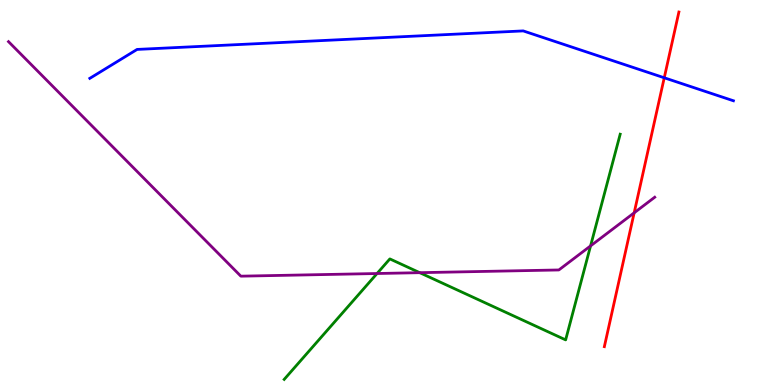[{'lines': ['blue', 'red'], 'intersections': [{'x': 8.57, 'y': 7.98}]}, {'lines': ['green', 'red'], 'intersections': []}, {'lines': ['purple', 'red'], 'intersections': [{'x': 8.18, 'y': 4.47}]}, {'lines': ['blue', 'green'], 'intersections': []}, {'lines': ['blue', 'purple'], 'intersections': []}, {'lines': ['green', 'purple'], 'intersections': [{'x': 4.87, 'y': 2.9}, {'x': 5.42, 'y': 2.92}, {'x': 7.62, 'y': 3.61}]}]